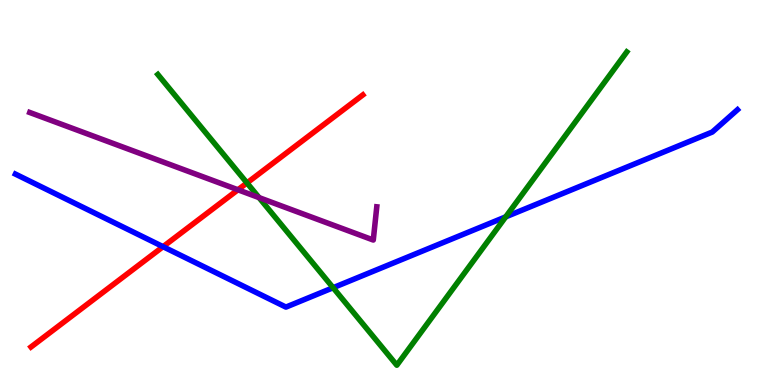[{'lines': ['blue', 'red'], 'intersections': [{'x': 2.1, 'y': 3.59}]}, {'lines': ['green', 'red'], 'intersections': [{'x': 3.19, 'y': 5.25}]}, {'lines': ['purple', 'red'], 'intersections': [{'x': 3.07, 'y': 5.07}]}, {'lines': ['blue', 'green'], 'intersections': [{'x': 4.3, 'y': 2.53}, {'x': 6.53, 'y': 4.37}]}, {'lines': ['blue', 'purple'], 'intersections': []}, {'lines': ['green', 'purple'], 'intersections': [{'x': 3.34, 'y': 4.87}]}]